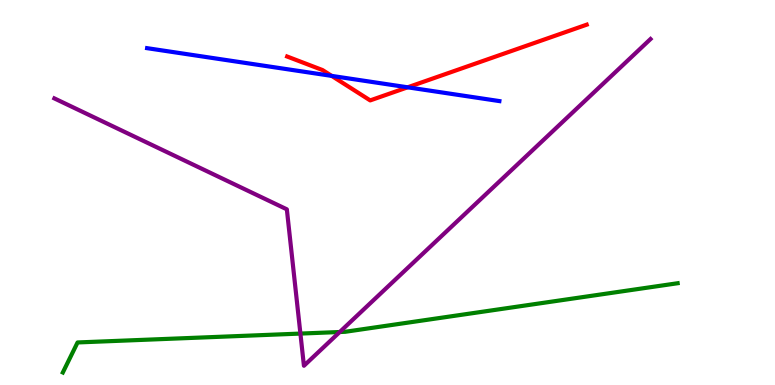[{'lines': ['blue', 'red'], 'intersections': [{'x': 4.28, 'y': 8.03}, {'x': 5.26, 'y': 7.73}]}, {'lines': ['green', 'red'], 'intersections': []}, {'lines': ['purple', 'red'], 'intersections': []}, {'lines': ['blue', 'green'], 'intersections': []}, {'lines': ['blue', 'purple'], 'intersections': []}, {'lines': ['green', 'purple'], 'intersections': [{'x': 3.88, 'y': 1.34}, {'x': 4.38, 'y': 1.38}]}]